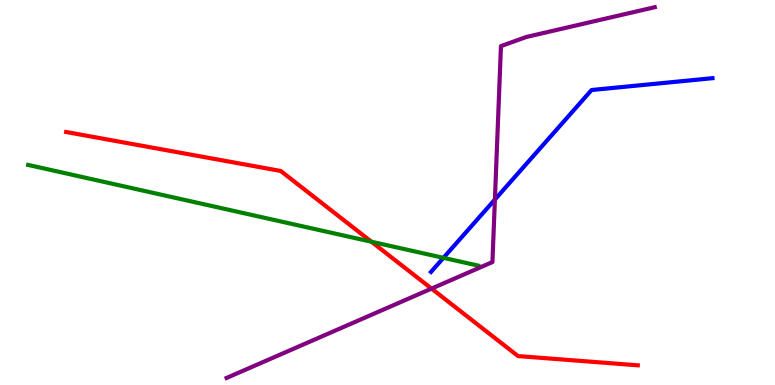[{'lines': ['blue', 'red'], 'intersections': []}, {'lines': ['green', 'red'], 'intersections': [{'x': 4.79, 'y': 3.72}]}, {'lines': ['purple', 'red'], 'intersections': [{'x': 5.57, 'y': 2.5}]}, {'lines': ['blue', 'green'], 'intersections': [{'x': 5.72, 'y': 3.3}]}, {'lines': ['blue', 'purple'], 'intersections': [{'x': 6.39, 'y': 4.82}]}, {'lines': ['green', 'purple'], 'intersections': []}]